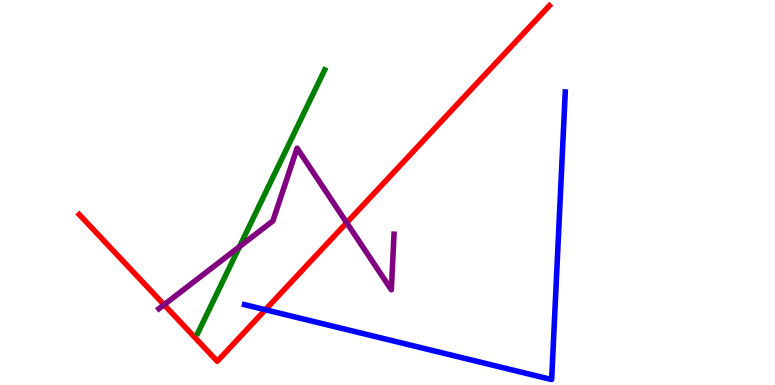[{'lines': ['blue', 'red'], 'intersections': [{'x': 3.42, 'y': 1.95}]}, {'lines': ['green', 'red'], 'intersections': []}, {'lines': ['purple', 'red'], 'intersections': [{'x': 2.12, 'y': 2.08}, {'x': 4.47, 'y': 4.22}]}, {'lines': ['blue', 'green'], 'intersections': []}, {'lines': ['blue', 'purple'], 'intersections': []}, {'lines': ['green', 'purple'], 'intersections': [{'x': 3.09, 'y': 3.59}]}]